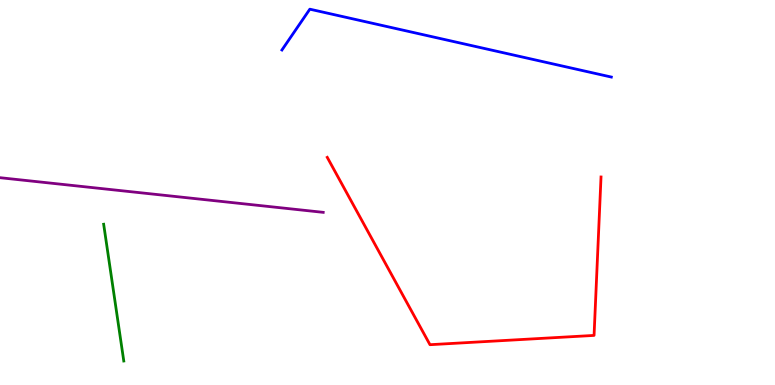[{'lines': ['blue', 'red'], 'intersections': []}, {'lines': ['green', 'red'], 'intersections': []}, {'lines': ['purple', 'red'], 'intersections': []}, {'lines': ['blue', 'green'], 'intersections': []}, {'lines': ['blue', 'purple'], 'intersections': []}, {'lines': ['green', 'purple'], 'intersections': []}]